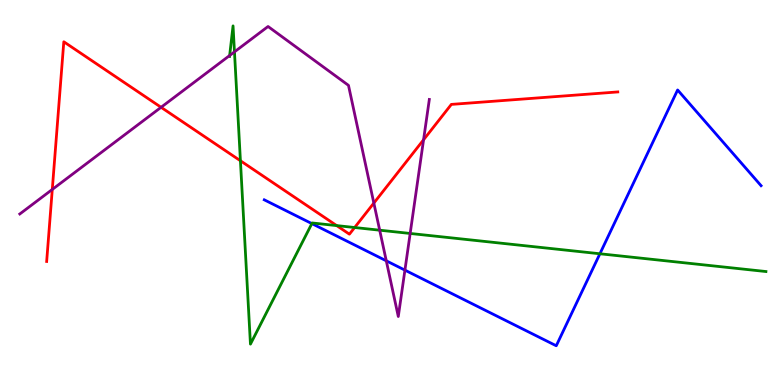[{'lines': ['blue', 'red'], 'intersections': []}, {'lines': ['green', 'red'], 'intersections': [{'x': 3.1, 'y': 5.82}, {'x': 4.34, 'y': 4.14}, {'x': 4.58, 'y': 4.09}]}, {'lines': ['purple', 'red'], 'intersections': [{'x': 0.675, 'y': 5.08}, {'x': 2.08, 'y': 7.21}, {'x': 4.82, 'y': 4.73}, {'x': 5.47, 'y': 6.37}]}, {'lines': ['blue', 'green'], 'intersections': [{'x': 4.02, 'y': 4.19}, {'x': 7.74, 'y': 3.41}]}, {'lines': ['blue', 'purple'], 'intersections': [{'x': 4.98, 'y': 3.23}, {'x': 5.22, 'y': 2.98}]}, {'lines': ['green', 'purple'], 'intersections': [{'x': 2.96, 'y': 8.56}, {'x': 3.03, 'y': 8.65}, {'x': 4.9, 'y': 4.02}, {'x': 5.29, 'y': 3.94}]}]